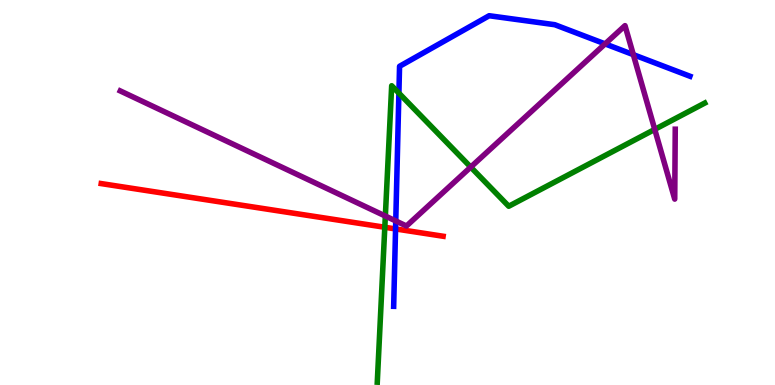[{'lines': ['blue', 'red'], 'intersections': [{'x': 5.1, 'y': 4.05}]}, {'lines': ['green', 'red'], 'intersections': [{'x': 4.97, 'y': 4.1}]}, {'lines': ['purple', 'red'], 'intersections': []}, {'lines': ['blue', 'green'], 'intersections': [{'x': 5.15, 'y': 7.58}]}, {'lines': ['blue', 'purple'], 'intersections': [{'x': 5.11, 'y': 4.26}, {'x': 7.81, 'y': 8.86}, {'x': 8.17, 'y': 8.58}]}, {'lines': ['green', 'purple'], 'intersections': [{'x': 4.97, 'y': 4.39}, {'x': 6.07, 'y': 5.66}, {'x': 8.45, 'y': 6.64}]}]